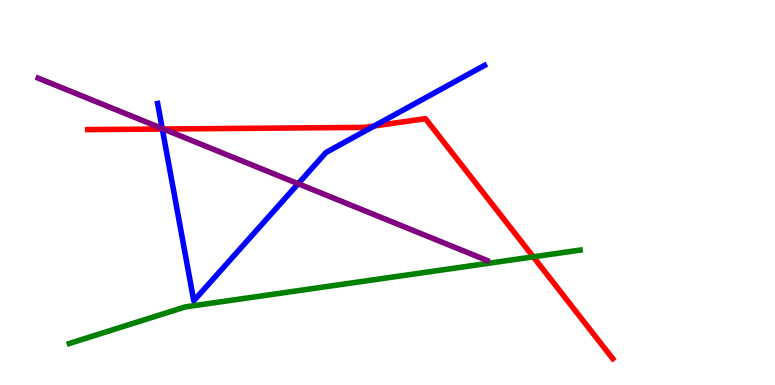[{'lines': ['blue', 'red'], 'intersections': [{'x': 2.09, 'y': 6.65}, {'x': 4.83, 'y': 6.73}]}, {'lines': ['green', 'red'], 'intersections': [{'x': 6.88, 'y': 3.33}]}, {'lines': ['purple', 'red'], 'intersections': [{'x': 2.11, 'y': 6.65}]}, {'lines': ['blue', 'green'], 'intersections': []}, {'lines': ['blue', 'purple'], 'intersections': [{'x': 2.09, 'y': 6.66}, {'x': 3.85, 'y': 5.23}]}, {'lines': ['green', 'purple'], 'intersections': []}]